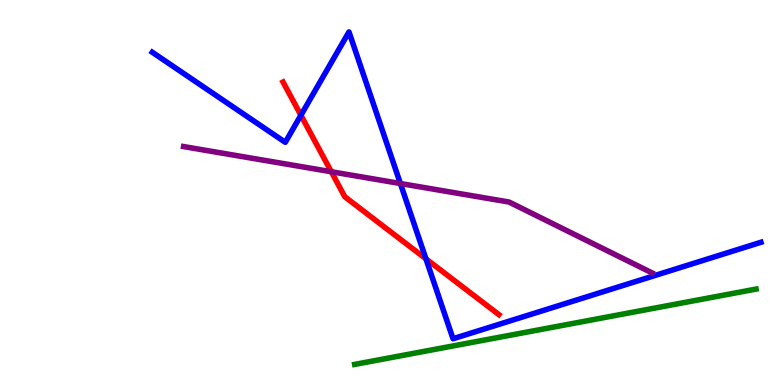[{'lines': ['blue', 'red'], 'intersections': [{'x': 3.88, 'y': 7.01}, {'x': 5.5, 'y': 3.28}]}, {'lines': ['green', 'red'], 'intersections': []}, {'lines': ['purple', 'red'], 'intersections': [{'x': 4.28, 'y': 5.54}]}, {'lines': ['blue', 'green'], 'intersections': []}, {'lines': ['blue', 'purple'], 'intersections': [{'x': 5.17, 'y': 5.23}]}, {'lines': ['green', 'purple'], 'intersections': []}]